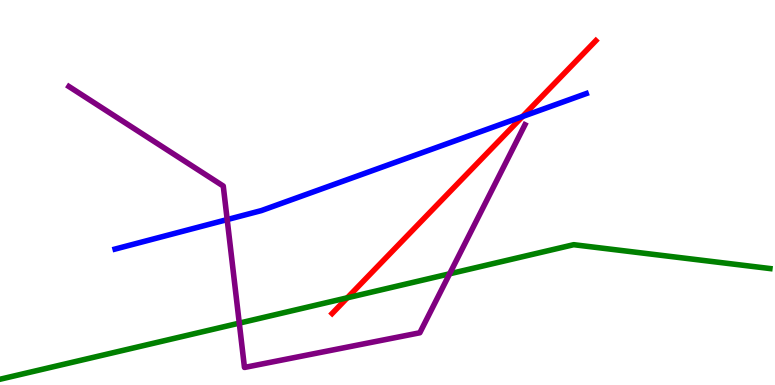[{'lines': ['blue', 'red'], 'intersections': [{'x': 6.74, 'y': 6.97}]}, {'lines': ['green', 'red'], 'intersections': [{'x': 4.48, 'y': 2.27}]}, {'lines': ['purple', 'red'], 'intersections': []}, {'lines': ['blue', 'green'], 'intersections': []}, {'lines': ['blue', 'purple'], 'intersections': [{'x': 2.93, 'y': 4.3}]}, {'lines': ['green', 'purple'], 'intersections': [{'x': 3.09, 'y': 1.61}, {'x': 5.8, 'y': 2.89}]}]